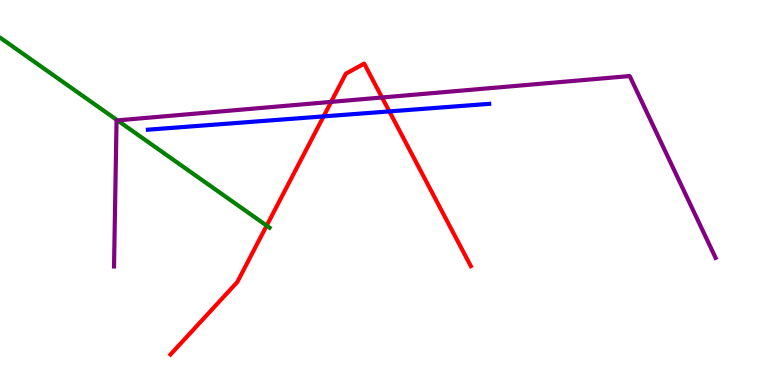[{'lines': ['blue', 'red'], 'intersections': [{'x': 4.18, 'y': 6.98}, {'x': 5.02, 'y': 7.11}]}, {'lines': ['green', 'red'], 'intersections': [{'x': 3.44, 'y': 4.14}]}, {'lines': ['purple', 'red'], 'intersections': [{'x': 4.27, 'y': 7.35}, {'x': 4.93, 'y': 7.47}]}, {'lines': ['blue', 'green'], 'intersections': []}, {'lines': ['blue', 'purple'], 'intersections': []}, {'lines': ['green', 'purple'], 'intersections': [{'x': 1.52, 'y': 6.87}]}]